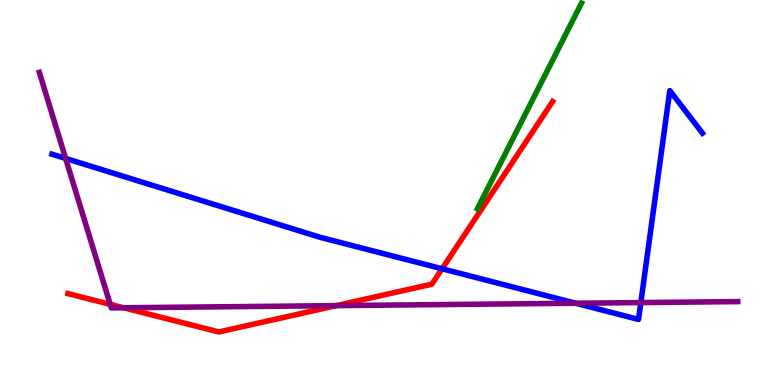[{'lines': ['blue', 'red'], 'intersections': [{'x': 5.7, 'y': 3.02}]}, {'lines': ['green', 'red'], 'intersections': []}, {'lines': ['purple', 'red'], 'intersections': [{'x': 1.42, 'y': 2.1}, {'x': 1.6, 'y': 2.01}, {'x': 4.34, 'y': 2.06}]}, {'lines': ['blue', 'green'], 'intersections': []}, {'lines': ['blue', 'purple'], 'intersections': [{'x': 0.847, 'y': 5.88}, {'x': 7.43, 'y': 2.12}, {'x': 8.27, 'y': 2.14}]}, {'lines': ['green', 'purple'], 'intersections': []}]